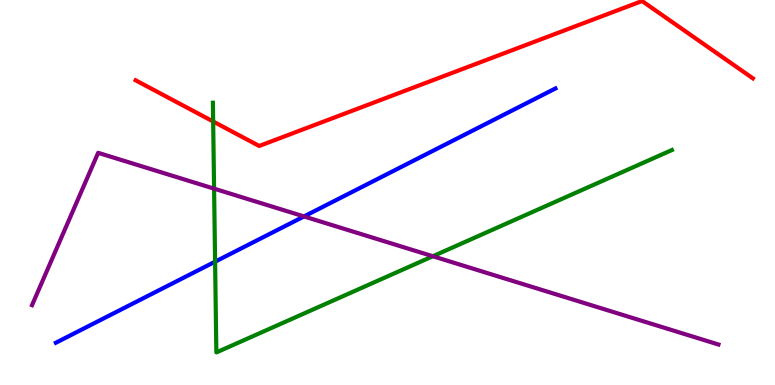[{'lines': ['blue', 'red'], 'intersections': []}, {'lines': ['green', 'red'], 'intersections': [{'x': 2.75, 'y': 6.84}]}, {'lines': ['purple', 'red'], 'intersections': []}, {'lines': ['blue', 'green'], 'intersections': [{'x': 2.78, 'y': 3.2}]}, {'lines': ['blue', 'purple'], 'intersections': [{'x': 3.92, 'y': 4.38}]}, {'lines': ['green', 'purple'], 'intersections': [{'x': 2.76, 'y': 5.1}, {'x': 5.59, 'y': 3.34}]}]